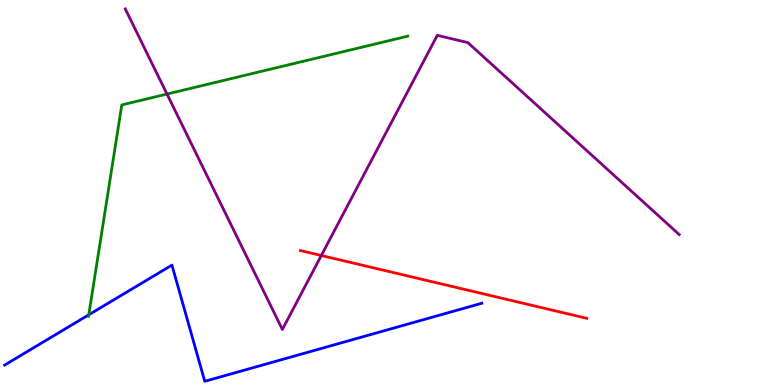[{'lines': ['blue', 'red'], 'intersections': []}, {'lines': ['green', 'red'], 'intersections': []}, {'lines': ['purple', 'red'], 'intersections': [{'x': 4.15, 'y': 3.36}]}, {'lines': ['blue', 'green'], 'intersections': [{'x': 1.15, 'y': 1.82}]}, {'lines': ['blue', 'purple'], 'intersections': []}, {'lines': ['green', 'purple'], 'intersections': [{'x': 2.15, 'y': 7.56}]}]